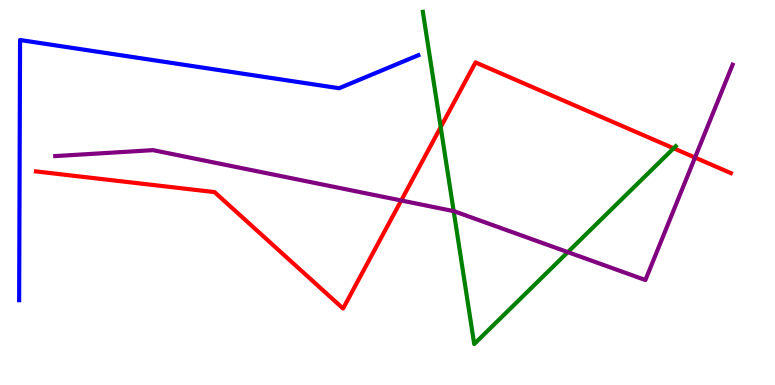[{'lines': ['blue', 'red'], 'intersections': []}, {'lines': ['green', 'red'], 'intersections': [{'x': 5.69, 'y': 6.7}, {'x': 8.69, 'y': 6.15}]}, {'lines': ['purple', 'red'], 'intersections': [{'x': 5.18, 'y': 4.79}, {'x': 8.97, 'y': 5.91}]}, {'lines': ['blue', 'green'], 'intersections': []}, {'lines': ['blue', 'purple'], 'intersections': []}, {'lines': ['green', 'purple'], 'intersections': [{'x': 5.85, 'y': 4.52}, {'x': 7.33, 'y': 3.45}]}]